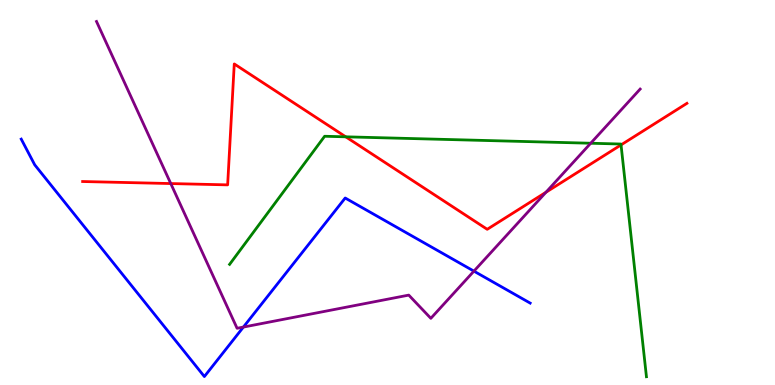[{'lines': ['blue', 'red'], 'intersections': []}, {'lines': ['green', 'red'], 'intersections': [{'x': 4.46, 'y': 6.45}, {'x': 8.01, 'y': 6.24}]}, {'lines': ['purple', 'red'], 'intersections': [{'x': 2.2, 'y': 5.23}, {'x': 7.04, 'y': 5.01}]}, {'lines': ['blue', 'green'], 'intersections': []}, {'lines': ['blue', 'purple'], 'intersections': [{'x': 3.14, 'y': 1.5}, {'x': 6.12, 'y': 2.96}]}, {'lines': ['green', 'purple'], 'intersections': [{'x': 7.62, 'y': 6.28}]}]